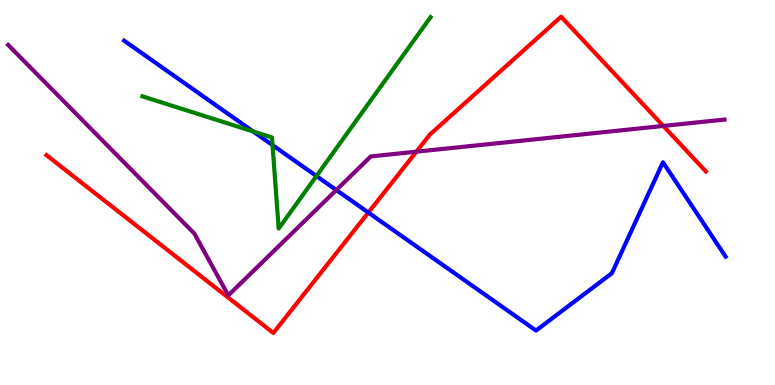[{'lines': ['blue', 'red'], 'intersections': [{'x': 4.75, 'y': 4.48}]}, {'lines': ['green', 'red'], 'intersections': []}, {'lines': ['purple', 'red'], 'intersections': [{'x': 5.37, 'y': 6.06}, {'x': 8.56, 'y': 6.73}]}, {'lines': ['blue', 'green'], 'intersections': [{'x': 3.27, 'y': 6.59}, {'x': 3.52, 'y': 6.23}, {'x': 4.08, 'y': 5.43}]}, {'lines': ['blue', 'purple'], 'intersections': [{'x': 4.34, 'y': 5.06}]}, {'lines': ['green', 'purple'], 'intersections': []}]